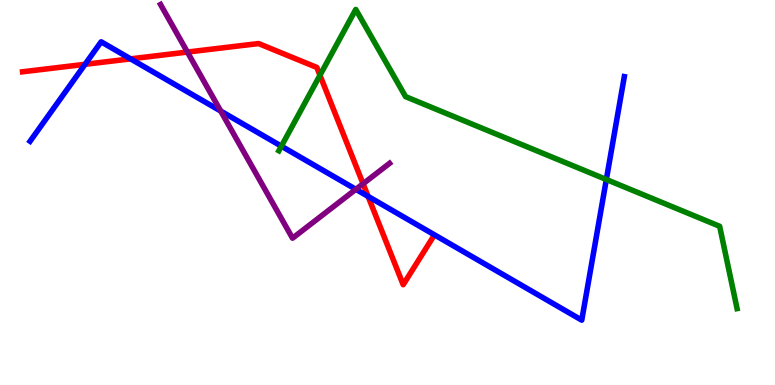[{'lines': ['blue', 'red'], 'intersections': [{'x': 1.1, 'y': 8.33}, {'x': 1.69, 'y': 8.47}, {'x': 4.75, 'y': 4.9}]}, {'lines': ['green', 'red'], 'intersections': [{'x': 4.13, 'y': 8.05}]}, {'lines': ['purple', 'red'], 'intersections': [{'x': 2.42, 'y': 8.65}, {'x': 4.68, 'y': 5.23}]}, {'lines': ['blue', 'green'], 'intersections': [{'x': 3.63, 'y': 6.2}, {'x': 7.82, 'y': 5.34}]}, {'lines': ['blue', 'purple'], 'intersections': [{'x': 2.85, 'y': 7.12}, {'x': 4.59, 'y': 5.08}]}, {'lines': ['green', 'purple'], 'intersections': []}]